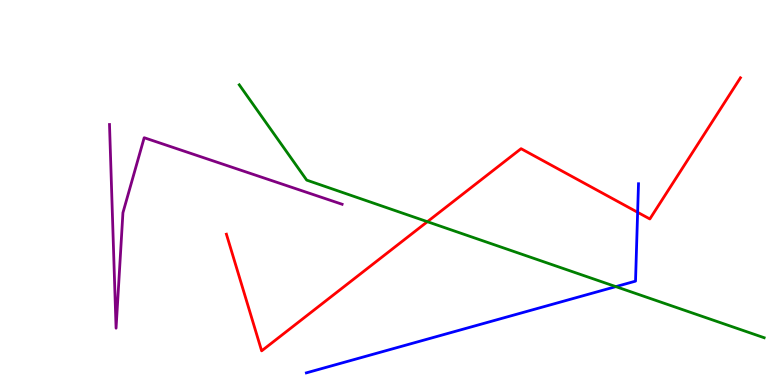[{'lines': ['blue', 'red'], 'intersections': [{'x': 8.23, 'y': 4.49}]}, {'lines': ['green', 'red'], 'intersections': [{'x': 5.51, 'y': 4.24}]}, {'lines': ['purple', 'red'], 'intersections': []}, {'lines': ['blue', 'green'], 'intersections': [{'x': 7.95, 'y': 2.56}]}, {'lines': ['blue', 'purple'], 'intersections': []}, {'lines': ['green', 'purple'], 'intersections': []}]